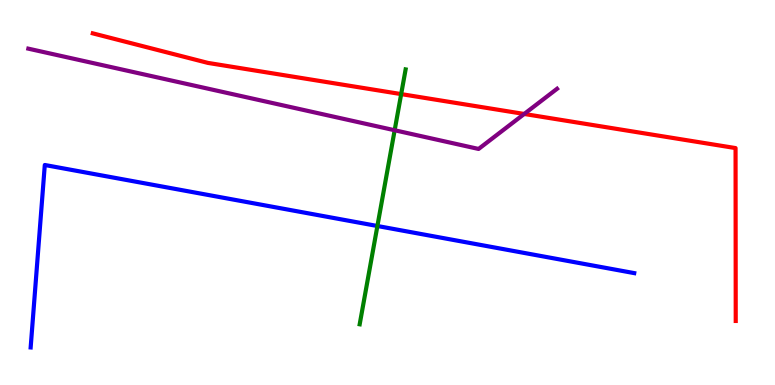[{'lines': ['blue', 'red'], 'intersections': []}, {'lines': ['green', 'red'], 'intersections': [{'x': 5.18, 'y': 7.56}]}, {'lines': ['purple', 'red'], 'intersections': [{'x': 6.76, 'y': 7.04}]}, {'lines': ['blue', 'green'], 'intersections': [{'x': 4.87, 'y': 4.13}]}, {'lines': ['blue', 'purple'], 'intersections': []}, {'lines': ['green', 'purple'], 'intersections': [{'x': 5.09, 'y': 6.62}]}]